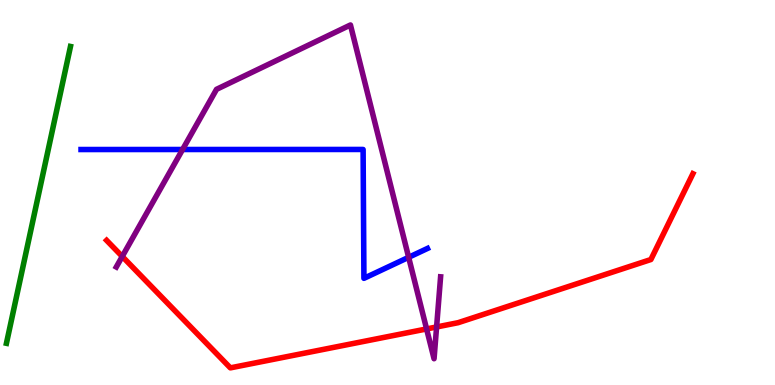[{'lines': ['blue', 'red'], 'intersections': []}, {'lines': ['green', 'red'], 'intersections': []}, {'lines': ['purple', 'red'], 'intersections': [{'x': 1.58, 'y': 3.34}, {'x': 5.5, 'y': 1.46}, {'x': 5.63, 'y': 1.51}]}, {'lines': ['blue', 'green'], 'intersections': []}, {'lines': ['blue', 'purple'], 'intersections': [{'x': 2.36, 'y': 6.12}, {'x': 5.27, 'y': 3.32}]}, {'lines': ['green', 'purple'], 'intersections': []}]